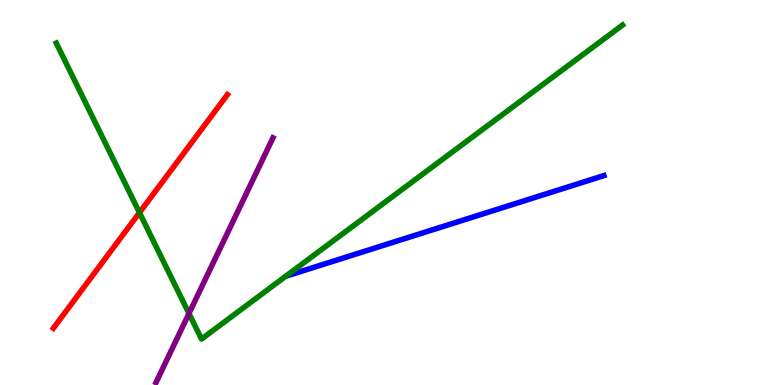[{'lines': ['blue', 'red'], 'intersections': []}, {'lines': ['green', 'red'], 'intersections': [{'x': 1.8, 'y': 4.48}]}, {'lines': ['purple', 'red'], 'intersections': []}, {'lines': ['blue', 'green'], 'intersections': []}, {'lines': ['blue', 'purple'], 'intersections': []}, {'lines': ['green', 'purple'], 'intersections': [{'x': 2.44, 'y': 1.86}]}]